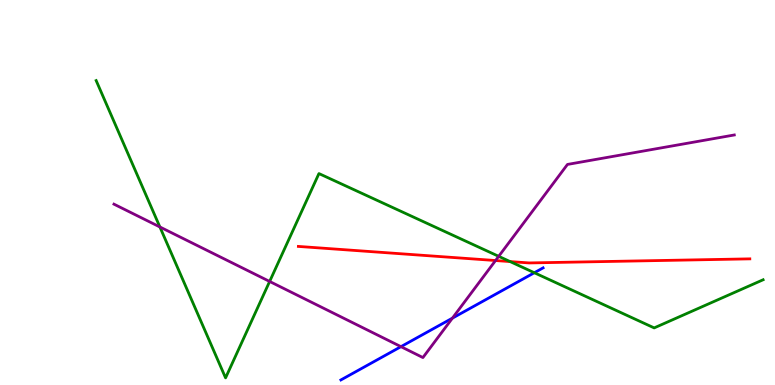[{'lines': ['blue', 'red'], 'intersections': []}, {'lines': ['green', 'red'], 'intersections': [{'x': 6.58, 'y': 3.21}]}, {'lines': ['purple', 'red'], 'intersections': [{'x': 6.39, 'y': 3.23}]}, {'lines': ['blue', 'green'], 'intersections': [{'x': 6.89, 'y': 2.92}]}, {'lines': ['blue', 'purple'], 'intersections': [{'x': 5.17, 'y': 0.996}, {'x': 5.84, 'y': 1.74}]}, {'lines': ['green', 'purple'], 'intersections': [{'x': 2.06, 'y': 4.1}, {'x': 3.48, 'y': 2.69}, {'x': 6.43, 'y': 3.34}]}]